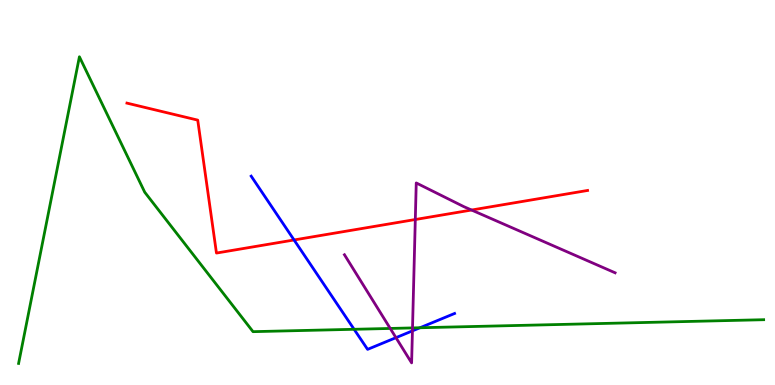[{'lines': ['blue', 'red'], 'intersections': [{'x': 3.79, 'y': 3.77}]}, {'lines': ['green', 'red'], 'intersections': []}, {'lines': ['purple', 'red'], 'intersections': [{'x': 5.36, 'y': 4.3}, {'x': 6.08, 'y': 4.54}]}, {'lines': ['blue', 'green'], 'intersections': [{'x': 4.57, 'y': 1.45}, {'x': 5.42, 'y': 1.49}]}, {'lines': ['blue', 'purple'], 'intersections': [{'x': 5.11, 'y': 1.23}, {'x': 5.32, 'y': 1.41}]}, {'lines': ['green', 'purple'], 'intersections': [{'x': 5.04, 'y': 1.47}, {'x': 5.32, 'y': 1.48}]}]